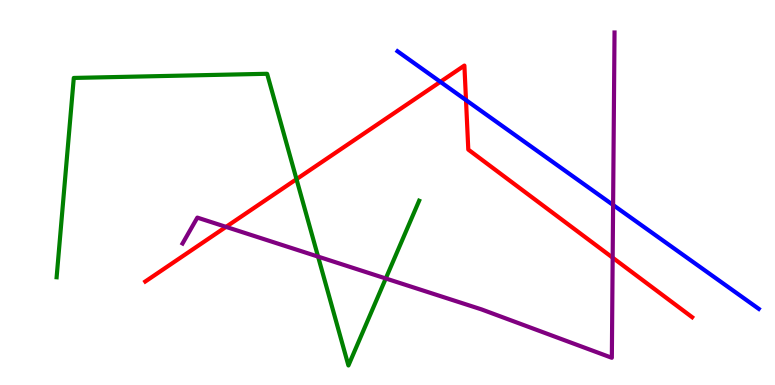[{'lines': ['blue', 'red'], 'intersections': [{'x': 5.68, 'y': 7.87}, {'x': 6.01, 'y': 7.4}]}, {'lines': ['green', 'red'], 'intersections': [{'x': 3.83, 'y': 5.35}]}, {'lines': ['purple', 'red'], 'intersections': [{'x': 2.92, 'y': 4.11}, {'x': 7.91, 'y': 3.31}]}, {'lines': ['blue', 'green'], 'intersections': []}, {'lines': ['blue', 'purple'], 'intersections': [{'x': 7.91, 'y': 4.68}]}, {'lines': ['green', 'purple'], 'intersections': [{'x': 4.1, 'y': 3.33}, {'x': 4.98, 'y': 2.77}]}]